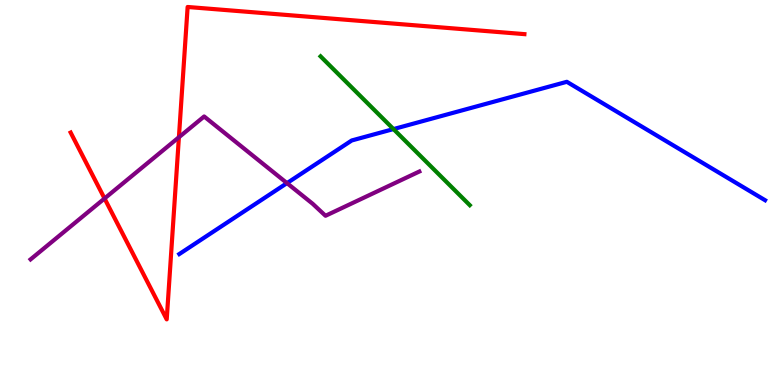[{'lines': ['blue', 'red'], 'intersections': []}, {'lines': ['green', 'red'], 'intersections': []}, {'lines': ['purple', 'red'], 'intersections': [{'x': 1.35, 'y': 4.84}, {'x': 2.31, 'y': 6.43}]}, {'lines': ['blue', 'green'], 'intersections': [{'x': 5.08, 'y': 6.65}]}, {'lines': ['blue', 'purple'], 'intersections': [{'x': 3.7, 'y': 5.24}]}, {'lines': ['green', 'purple'], 'intersections': []}]